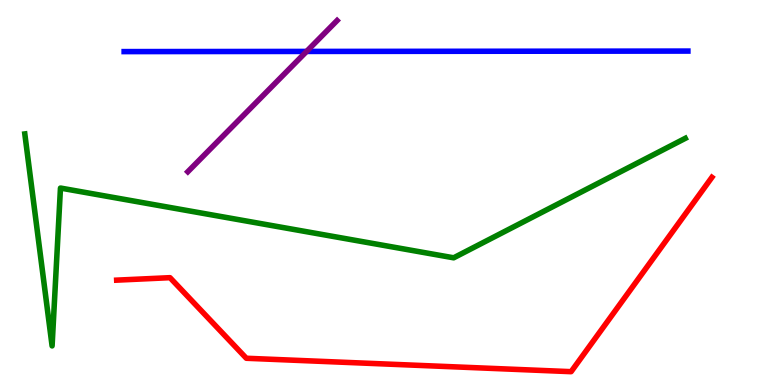[{'lines': ['blue', 'red'], 'intersections': []}, {'lines': ['green', 'red'], 'intersections': []}, {'lines': ['purple', 'red'], 'intersections': []}, {'lines': ['blue', 'green'], 'intersections': []}, {'lines': ['blue', 'purple'], 'intersections': [{'x': 3.96, 'y': 8.66}]}, {'lines': ['green', 'purple'], 'intersections': []}]